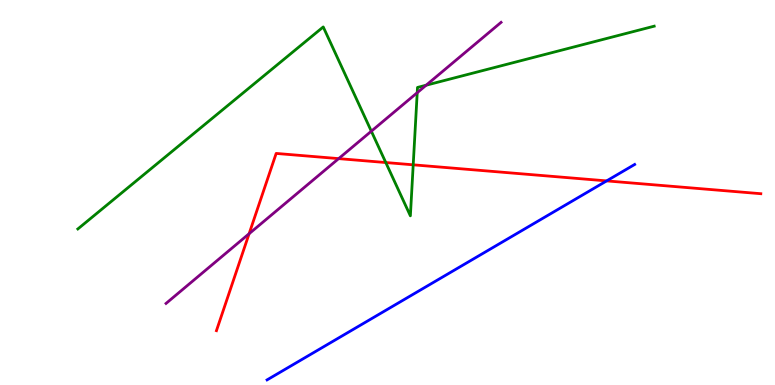[{'lines': ['blue', 'red'], 'intersections': [{'x': 7.83, 'y': 5.3}]}, {'lines': ['green', 'red'], 'intersections': [{'x': 4.98, 'y': 5.78}, {'x': 5.33, 'y': 5.72}]}, {'lines': ['purple', 'red'], 'intersections': [{'x': 3.21, 'y': 3.93}, {'x': 4.37, 'y': 5.88}]}, {'lines': ['blue', 'green'], 'intersections': []}, {'lines': ['blue', 'purple'], 'intersections': []}, {'lines': ['green', 'purple'], 'intersections': [{'x': 4.79, 'y': 6.59}, {'x': 5.38, 'y': 7.59}, {'x': 5.5, 'y': 7.79}]}]